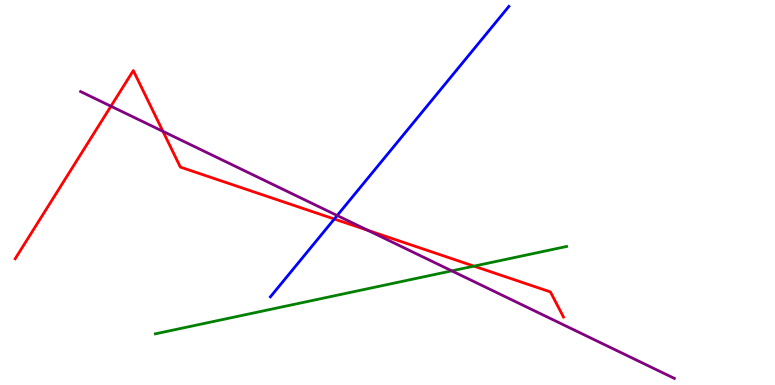[{'lines': ['blue', 'red'], 'intersections': [{'x': 4.31, 'y': 4.31}]}, {'lines': ['green', 'red'], 'intersections': [{'x': 6.12, 'y': 3.09}]}, {'lines': ['purple', 'red'], 'intersections': [{'x': 1.43, 'y': 7.24}, {'x': 2.1, 'y': 6.59}, {'x': 4.75, 'y': 4.02}]}, {'lines': ['blue', 'green'], 'intersections': []}, {'lines': ['blue', 'purple'], 'intersections': [{'x': 4.35, 'y': 4.4}]}, {'lines': ['green', 'purple'], 'intersections': [{'x': 5.83, 'y': 2.96}]}]